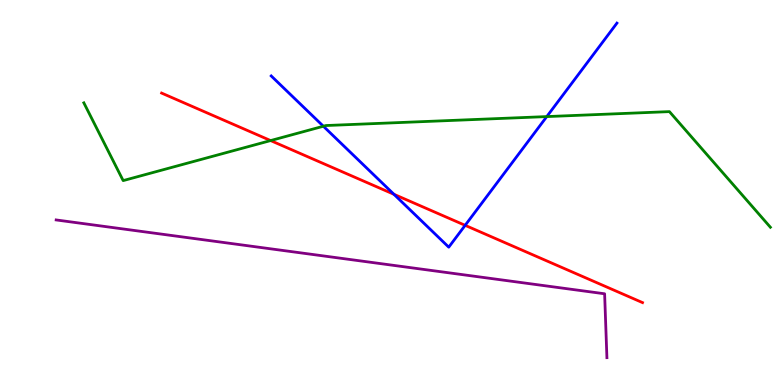[{'lines': ['blue', 'red'], 'intersections': [{'x': 5.08, 'y': 4.95}, {'x': 6.0, 'y': 4.15}]}, {'lines': ['green', 'red'], 'intersections': [{'x': 3.49, 'y': 6.35}]}, {'lines': ['purple', 'red'], 'intersections': []}, {'lines': ['blue', 'green'], 'intersections': [{'x': 4.17, 'y': 6.72}, {'x': 7.06, 'y': 6.97}]}, {'lines': ['blue', 'purple'], 'intersections': []}, {'lines': ['green', 'purple'], 'intersections': []}]